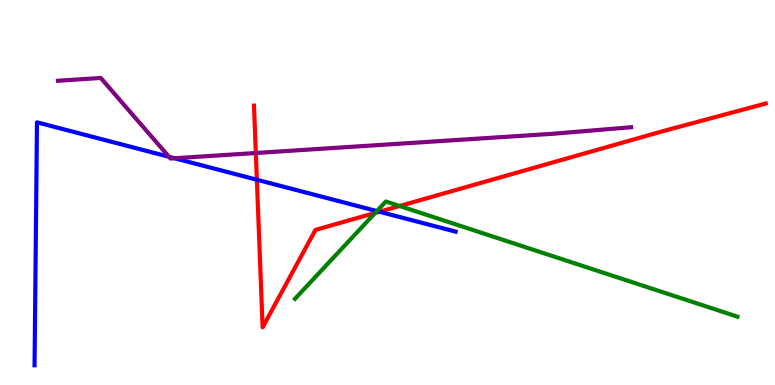[{'lines': ['blue', 'red'], 'intersections': [{'x': 3.31, 'y': 5.33}, {'x': 4.9, 'y': 4.5}]}, {'lines': ['green', 'red'], 'intersections': [{'x': 4.84, 'y': 4.47}, {'x': 5.16, 'y': 4.65}]}, {'lines': ['purple', 'red'], 'intersections': [{'x': 3.3, 'y': 6.03}]}, {'lines': ['blue', 'green'], 'intersections': [{'x': 4.86, 'y': 4.52}]}, {'lines': ['blue', 'purple'], 'intersections': [{'x': 2.18, 'y': 5.93}, {'x': 2.25, 'y': 5.89}]}, {'lines': ['green', 'purple'], 'intersections': []}]